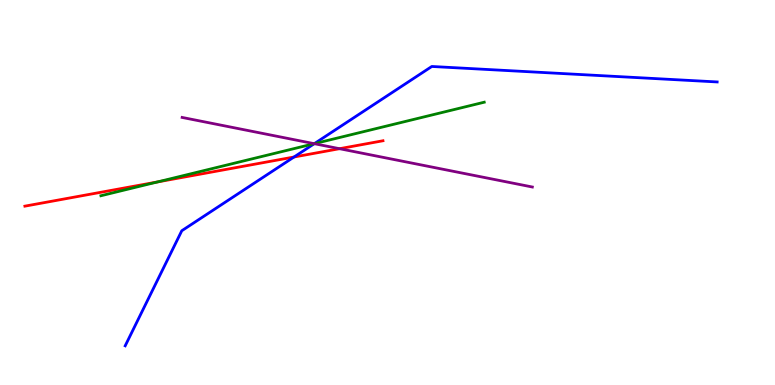[{'lines': ['blue', 'red'], 'intersections': [{'x': 3.79, 'y': 5.92}]}, {'lines': ['green', 'red'], 'intersections': [{'x': 2.03, 'y': 5.27}]}, {'lines': ['purple', 'red'], 'intersections': [{'x': 4.38, 'y': 6.14}]}, {'lines': ['blue', 'green'], 'intersections': [{'x': 4.06, 'y': 6.27}]}, {'lines': ['blue', 'purple'], 'intersections': [{'x': 4.06, 'y': 6.27}]}, {'lines': ['green', 'purple'], 'intersections': [{'x': 4.06, 'y': 6.27}]}]